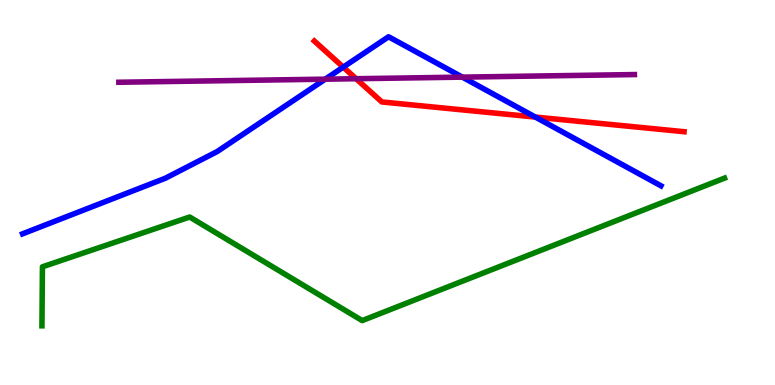[{'lines': ['blue', 'red'], 'intersections': [{'x': 4.43, 'y': 8.26}, {'x': 6.91, 'y': 6.96}]}, {'lines': ['green', 'red'], 'intersections': []}, {'lines': ['purple', 'red'], 'intersections': [{'x': 4.59, 'y': 7.96}]}, {'lines': ['blue', 'green'], 'intersections': []}, {'lines': ['blue', 'purple'], 'intersections': [{'x': 4.2, 'y': 7.94}, {'x': 5.97, 'y': 8.0}]}, {'lines': ['green', 'purple'], 'intersections': []}]